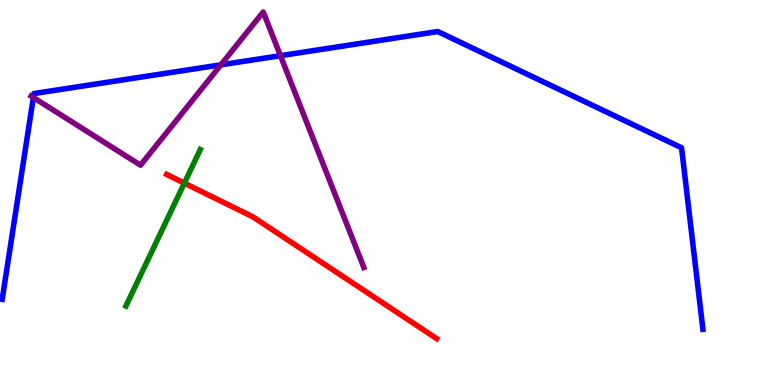[{'lines': ['blue', 'red'], 'intersections': []}, {'lines': ['green', 'red'], 'intersections': [{'x': 2.38, 'y': 5.24}]}, {'lines': ['purple', 'red'], 'intersections': []}, {'lines': ['blue', 'green'], 'intersections': []}, {'lines': ['blue', 'purple'], 'intersections': [{'x': 0.431, 'y': 7.47}, {'x': 2.85, 'y': 8.32}, {'x': 3.62, 'y': 8.55}]}, {'lines': ['green', 'purple'], 'intersections': []}]